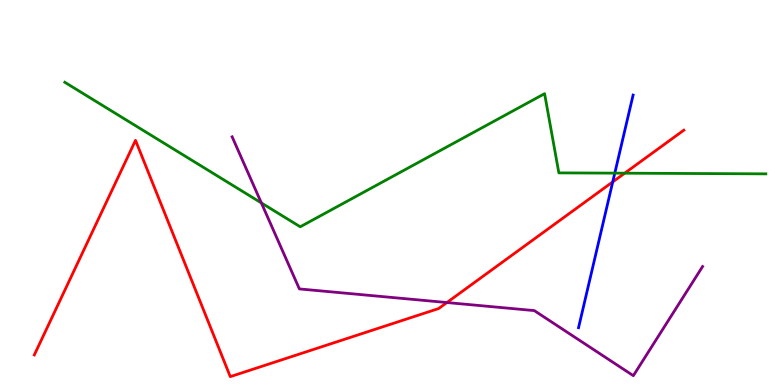[{'lines': ['blue', 'red'], 'intersections': [{'x': 7.91, 'y': 5.28}]}, {'lines': ['green', 'red'], 'intersections': [{'x': 8.06, 'y': 5.5}]}, {'lines': ['purple', 'red'], 'intersections': [{'x': 5.77, 'y': 2.14}]}, {'lines': ['blue', 'green'], 'intersections': [{'x': 7.93, 'y': 5.5}]}, {'lines': ['blue', 'purple'], 'intersections': []}, {'lines': ['green', 'purple'], 'intersections': [{'x': 3.37, 'y': 4.73}]}]